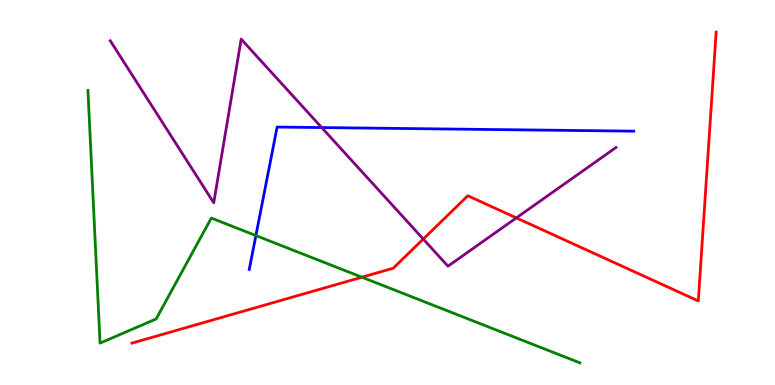[{'lines': ['blue', 'red'], 'intersections': []}, {'lines': ['green', 'red'], 'intersections': [{'x': 4.67, 'y': 2.8}]}, {'lines': ['purple', 'red'], 'intersections': [{'x': 5.46, 'y': 3.79}, {'x': 6.66, 'y': 4.34}]}, {'lines': ['blue', 'green'], 'intersections': [{'x': 3.3, 'y': 3.88}]}, {'lines': ['blue', 'purple'], 'intersections': [{'x': 4.15, 'y': 6.69}]}, {'lines': ['green', 'purple'], 'intersections': []}]